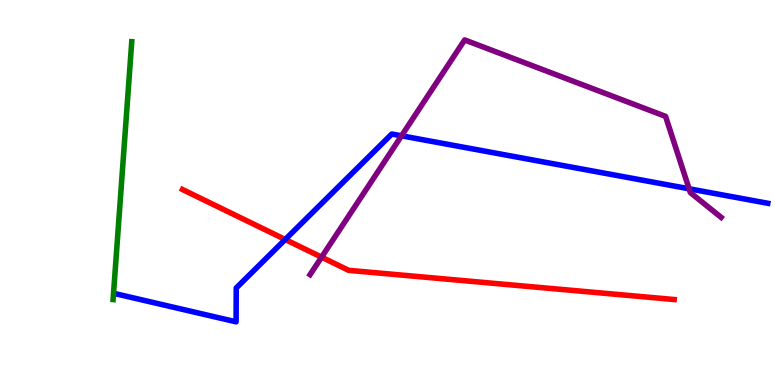[{'lines': ['blue', 'red'], 'intersections': [{'x': 3.68, 'y': 3.78}]}, {'lines': ['green', 'red'], 'intersections': []}, {'lines': ['purple', 'red'], 'intersections': [{'x': 4.15, 'y': 3.32}]}, {'lines': ['blue', 'green'], 'intersections': []}, {'lines': ['blue', 'purple'], 'intersections': [{'x': 5.18, 'y': 6.47}, {'x': 8.89, 'y': 5.1}]}, {'lines': ['green', 'purple'], 'intersections': []}]